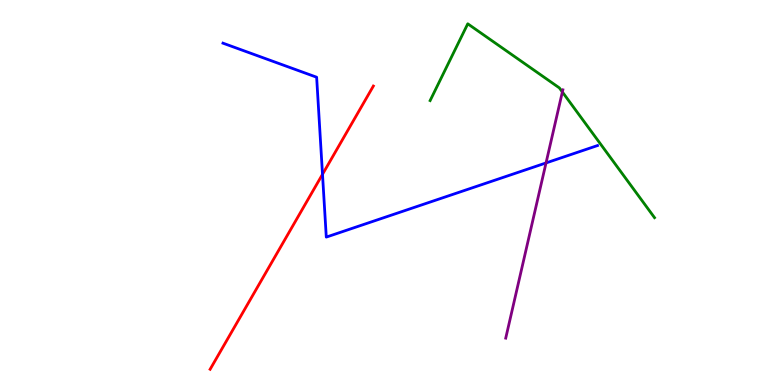[{'lines': ['blue', 'red'], 'intersections': [{'x': 4.16, 'y': 5.47}]}, {'lines': ['green', 'red'], 'intersections': []}, {'lines': ['purple', 'red'], 'intersections': []}, {'lines': ['blue', 'green'], 'intersections': []}, {'lines': ['blue', 'purple'], 'intersections': [{'x': 7.05, 'y': 5.77}]}, {'lines': ['green', 'purple'], 'intersections': [{'x': 7.26, 'y': 7.61}]}]